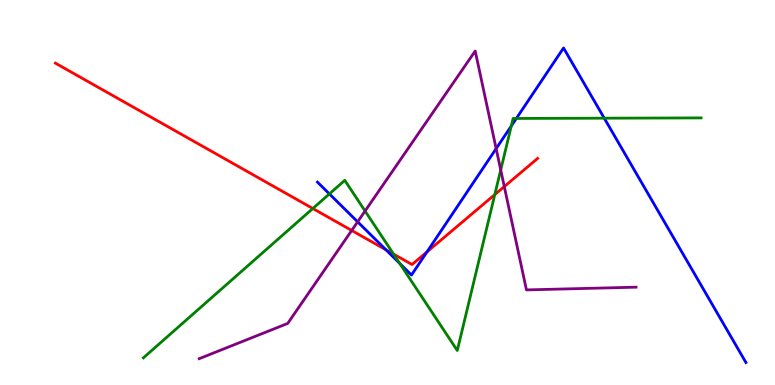[{'lines': ['blue', 'red'], 'intersections': [{'x': 4.98, 'y': 3.51}, {'x': 5.51, 'y': 3.46}]}, {'lines': ['green', 'red'], 'intersections': [{'x': 4.04, 'y': 4.58}, {'x': 5.08, 'y': 3.4}, {'x': 6.38, 'y': 4.95}]}, {'lines': ['purple', 'red'], 'intersections': [{'x': 4.54, 'y': 4.01}, {'x': 6.51, 'y': 5.15}]}, {'lines': ['blue', 'green'], 'intersections': [{'x': 4.25, 'y': 4.96}, {'x': 5.16, 'y': 3.16}, {'x': 6.6, 'y': 6.73}, {'x': 6.66, 'y': 6.92}, {'x': 7.8, 'y': 6.93}]}, {'lines': ['blue', 'purple'], 'intersections': [{'x': 4.61, 'y': 4.24}, {'x': 6.4, 'y': 6.14}]}, {'lines': ['green', 'purple'], 'intersections': [{'x': 4.71, 'y': 4.52}, {'x': 6.46, 'y': 5.59}]}]